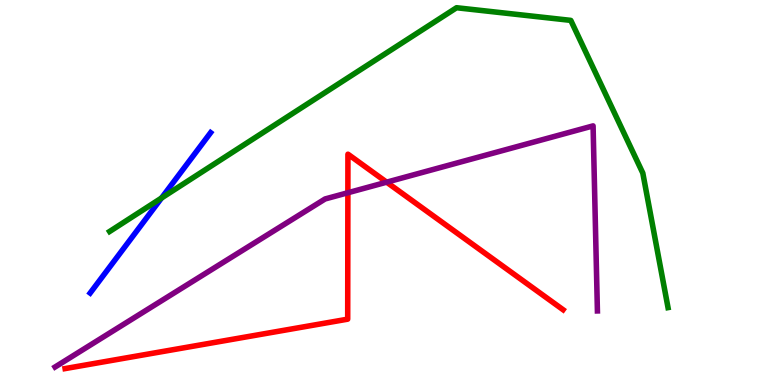[{'lines': ['blue', 'red'], 'intersections': []}, {'lines': ['green', 'red'], 'intersections': []}, {'lines': ['purple', 'red'], 'intersections': [{'x': 4.49, 'y': 4.99}, {'x': 4.99, 'y': 5.27}]}, {'lines': ['blue', 'green'], 'intersections': [{'x': 2.08, 'y': 4.86}]}, {'lines': ['blue', 'purple'], 'intersections': []}, {'lines': ['green', 'purple'], 'intersections': []}]